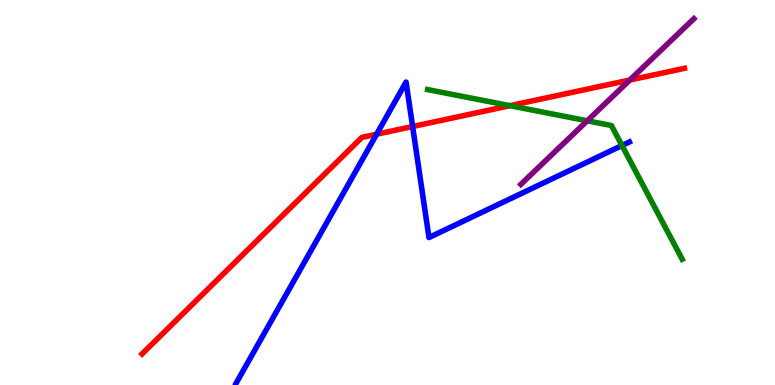[{'lines': ['blue', 'red'], 'intersections': [{'x': 4.86, 'y': 6.51}, {'x': 5.32, 'y': 6.71}]}, {'lines': ['green', 'red'], 'intersections': [{'x': 6.58, 'y': 7.25}]}, {'lines': ['purple', 'red'], 'intersections': [{'x': 8.13, 'y': 7.92}]}, {'lines': ['blue', 'green'], 'intersections': [{'x': 8.03, 'y': 6.22}]}, {'lines': ['blue', 'purple'], 'intersections': []}, {'lines': ['green', 'purple'], 'intersections': [{'x': 7.58, 'y': 6.86}]}]